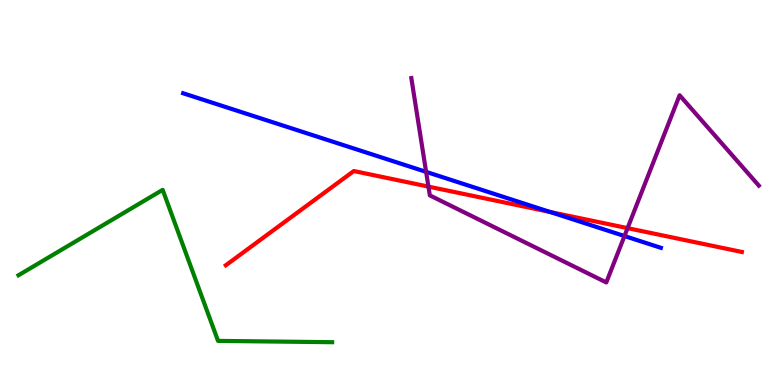[{'lines': ['blue', 'red'], 'intersections': [{'x': 7.1, 'y': 4.49}]}, {'lines': ['green', 'red'], 'intersections': []}, {'lines': ['purple', 'red'], 'intersections': [{'x': 5.53, 'y': 5.15}, {'x': 8.1, 'y': 4.07}]}, {'lines': ['blue', 'green'], 'intersections': []}, {'lines': ['blue', 'purple'], 'intersections': [{'x': 5.5, 'y': 5.54}, {'x': 8.06, 'y': 3.87}]}, {'lines': ['green', 'purple'], 'intersections': []}]